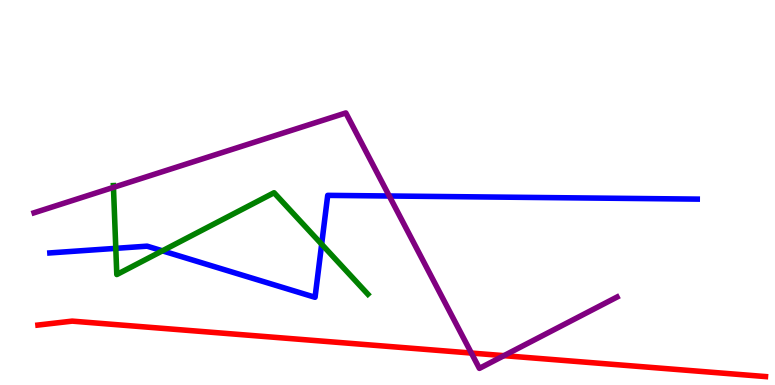[{'lines': ['blue', 'red'], 'intersections': []}, {'lines': ['green', 'red'], 'intersections': []}, {'lines': ['purple', 'red'], 'intersections': [{'x': 6.08, 'y': 0.83}, {'x': 6.5, 'y': 0.762}]}, {'lines': ['blue', 'green'], 'intersections': [{'x': 1.49, 'y': 3.55}, {'x': 2.1, 'y': 3.49}, {'x': 4.15, 'y': 3.66}]}, {'lines': ['blue', 'purple'], 'intersections': [{'x': 5.02, 'y': 4.91}]}, {'lines': ['green', 'purple'], 'intersections': [{'x': 1.46, 'y': 5.13}]}]